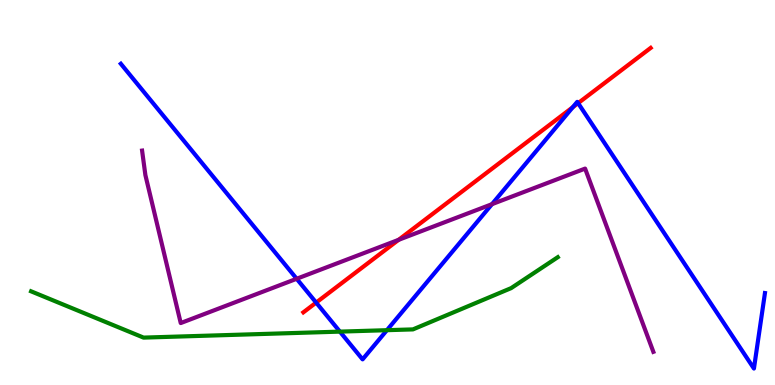[{'lines': ['blue', 'red'], 'intersections': [{'x': 4.08, 'y': 2.14}, {'x': 7.39, 'y': 7.22}, {'x': 7.46, 'y': 7.32}]}, {'lines': ['green', 'red'], 'intersections': []}, {'lines': ['purple', 'red'], 'intersections': [{'x': 5.14, 'y': 3.77}]}, {'lines': ['blue', 'green'], 'intersections': [{'x': 4.39, 'y': 1.39}, {'x': 4.99, 'y': 1.42}]}, {'lines': ['blue', 'purple'], 'intersections': [{'x': 3.83, 'y': 2.76}, {'x': 6.35, 'y': 4.7}]}, {'lines': ['green', 'purple'], 'intersections': []}]